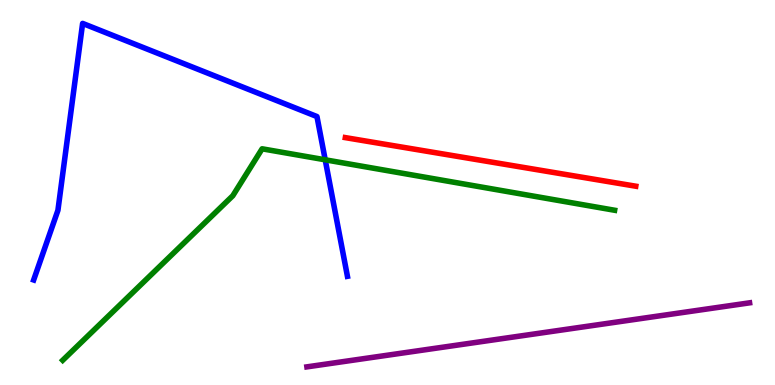[{'lines': ['blue', 'red'], 'intersections': []}, {'lines': ['green', 'red'], 'intersections': []}, {'lines': ['purple', 'red'], 'intersections': []}, {'lines': ['blue', 'green'], 'intersections': [{'x': 4.2, 'y': 5.85}]}, {'lines': ['blue', 'purple'], 'intersections': []}, {'lines': ['green', 'purple'], 'intersections': []}]